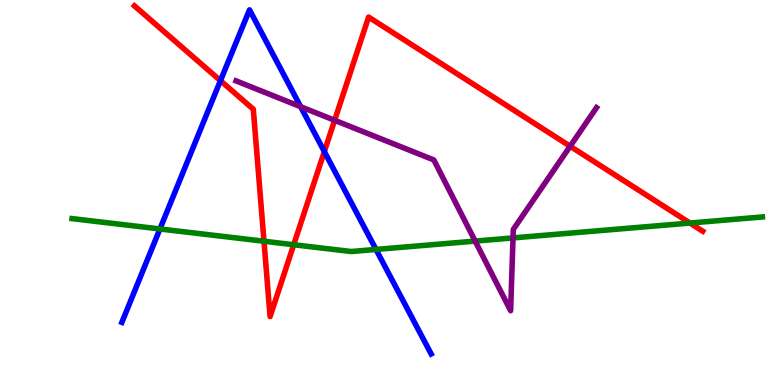[{'lines': ['blue', 'red'], 'intersections': [{'x': 2.84, 'y': 7.91}, {'x': 4.19, 'y': 6.06}]}, {'lines': ['green', 'red'], 'intersections': [{'x': 3.41, 'y': 3.73}, {'x': 3.79, 'y': 3.64}, {'x': 8.9, 'y': 4.21}]}, {'lines': ['purple', 'red'], 'intersections': [{'x': 4.32, 'y': 6.88}, {'x': 7.36, 'y': 6.2}]}, {'lines': ['blue', 'green'], 'intersections': [{'x': 2.06, 'y': 4.05}, {'x': 4.85, 'y': 3.52}]}, {'lines': ['blue', 'purple'], 'intersections': [{'x': 3.88, 'y': 7.23}]}, {'lines': ['green', 'purple'], 'intersections': [{'x': 6.13, 'y': 3.74}, {'x': 6.62, 'y': 3.82}]}]